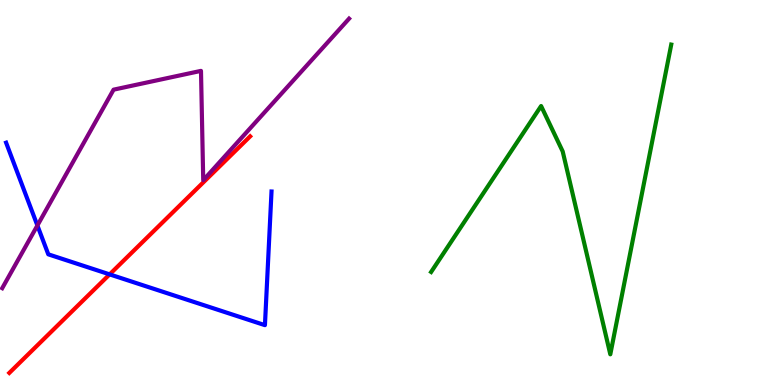[{'lines': ['blue', 'red'], 'intersections': [{'x': 1.41, 'y': 2.87}]}, {'lines': ['green', 'red'], 'intersections': []}, {'lines': ['purple', 'red'], 'intersections': []}, {'lines': ['blue', 'green'], 'intersections': []}, {'lines': ['blue', 'purple'], 'intersections': [{'x': 0.483, 'y': 4.14}]}, {'lines': ['green', 'purple'], 'intersections': []}]